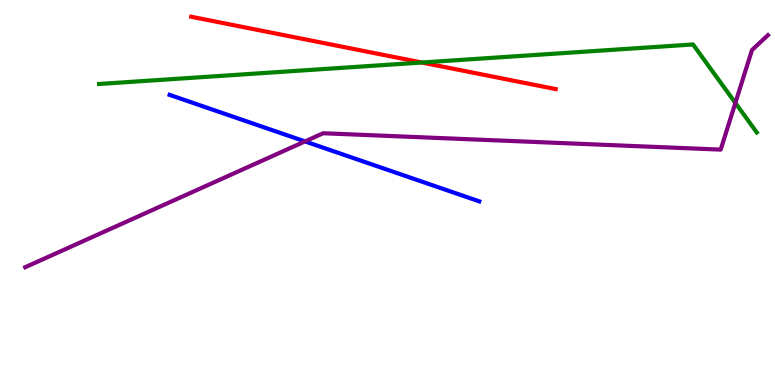[{'lines': ['blue', 'red'], 'intersections': []}, {'lines': ['green', 'red'], 'intersections': [{'x': 5.44, 'y': 8.38}]}, {'lines': ['purple', 'red'], 'intersections': []}, {'lines': ['blue', 'green'], 'intersections': []}, {'lines': ['blue', 'purple'], 'intersections': [{'x': 3.94, 'y': 6.33}]}, {'lines': ['green', 'purple'], 'intersections': [{'x': 9.49, 'y': 7.33}]}]